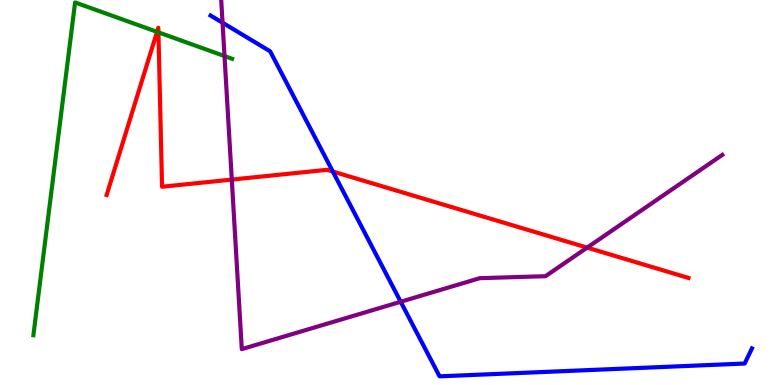[{'lines': ['blue', 'red'], 'intersections': [{'x': 4.29, 'y': 5.54}]}, {'lines': ['green', 'red'], 'intersections': [{'x': 2.03, 'y': 9.17}, {'x': 2.04, 'y': 9.16}]}, {'lines': ['purple', 'red'], 'intersections': [{'x': 2.99, 'y': 5.34}, {'x': 7.58, 'y': 3.57}]}, {'lines': ['blue', 'green'], 'intersections': []}, {'lines': ['blue', 'purple'], 'intersections': [{'x': 2.87, 'y': 9.41}, {'x': 5.17, 'y': 2.16}]}, {'lines': ['green', 'purple'], 'intersections': [{'x': 2.9, 'y': 8.54}]}]